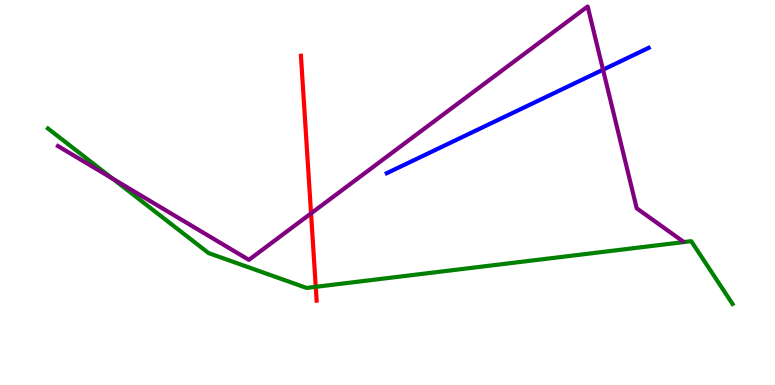[{'lines': ['blue', 'red'], 'intersections': []}, {'lines': ['green', 'red'], 'intersections': [{'x': 4.07, 'y': 2.55}]}, {'lines': ['purple', 'red'], 'intersections': [{'x': 4.01, 'y': 4.46}]}, {'lines': ['blue', 'green'], 'intersections': []}, {'lines': ['blue', 'purple'], 'intersections': [{'x': 7.78, 'y': 8.19}]}, {'lines': ['green', 'purple'], 'intersections': [{'x': 1.45, 'y': 5.36}]}]